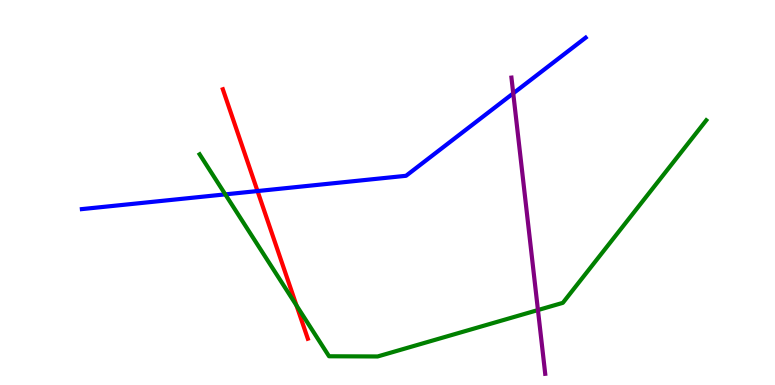[{'lines': ['blue', 'red'], 'intersections': [{'x': 3.32, 'y': 5.04}]}, {'lines': ['green', 'red'], 'intersections': [{'x': 3.83, 'y': 2.07}]}, {'lines': ['purple', 'red'], 'intersections': []}, {'lines': ['blue', 'green'], 'intersections': [{'x': 2.91, 'y': 4.95}]}, {'lines': ['blue', 'purple'], 'intersections': [{'x': 6.62, 'y': 7.58}]}, {'lines': ['green', 'purple'], 'intersections': [{'x': 6.94, 'y': 1.95}]}]